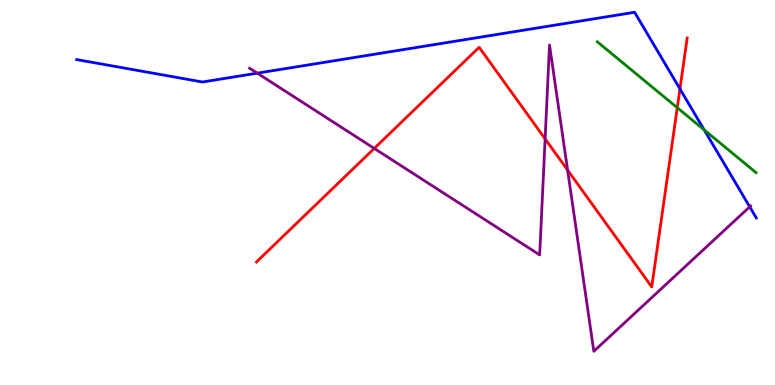[{'lines': ['blue', 'red'], 'intersections': [{'x': 8.77, 'y': 7.69}]}, {'lines': ['green', 'red'], 'intersections': [{'x': 8.74, 'y': 7.2}]}, {'lines': ['purple', 'red'], 'intersections': [{'x': 4.83, 'y': 6.14}, {'x': 7.03, 'y': 6.39}, {'x': 7.32, 'y': 5.58}]}, {'lines': ['blue', 'green'], 'intersections': [{'x': 9.09, 'y': 6.63}]}, {'lines': ['blue', 'purple'], 'intersections': [{'x': 3.32, 'y': 8.1}, {'x': 9.67, 'y': 4.63}]}, {'lines': ['green', 'purple'], 'intersections': []}]